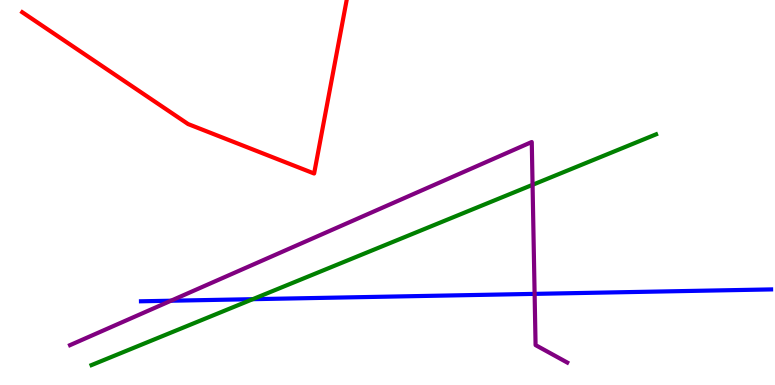[{'lines': ['blue', 'red'], 'intersections': []}, {'lines': ['green', 'red'], 'intersections': []}, {'lines': ['purple', 'red'], 'intersections': []}, {'lines': ['blue', 'green'], 'intersections': [{'x': 3.26, 'y': 2.23}]}, {'lines': ['blue', 'purple'], 'intersections': [{'x': 2.21, 'y': 2.19}, {'x': 6.9, 'y': 2.37}]}, {'lines': ['green', 'purple'], 'intersections': [{'x': 6.87, 'y': 5.2}]}]